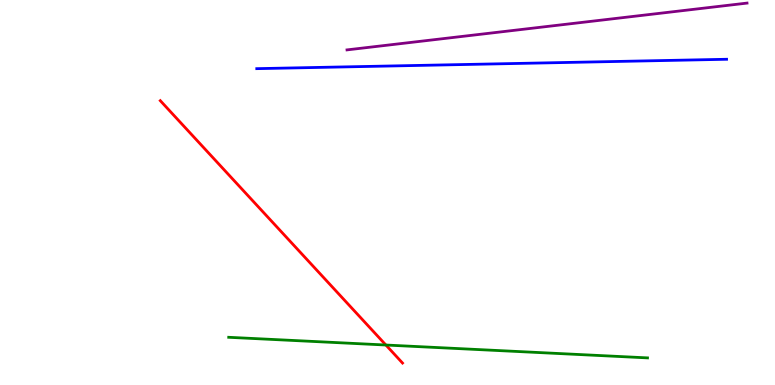[{'lines': ['blue', 'red'], 'intersections': []}, {'lines': ['green', 'red'], 'intersections': [{'x': 4.98, 'y': 1.04}]}, {'lines': ['purple', 'red'], 'intersections': []}, {'lines': ['blue', 'green'], 'intersections': []}, {'lines': ['blue', 'purple'], 'intersections': []}, {'lines': ['green', 'purple'], 'intersections': []}]